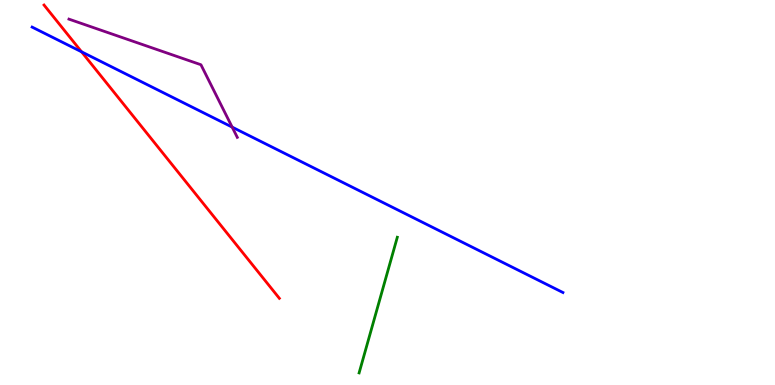[{'lines': ['blue', 'red'], 'intersections': [{'x': 1.05, 'y': 8.65}]}, {'lines': ['green', 'red'], 'intersections': []}, {'lines': ['purple', 'red'], 'intersections': []}, {'lines': ['blue', 'green'], 'intersections': []}, {'lines': ['blue', 'purple'], 'intersections': [{'x': 3.0, 'y': 6.7}]}, {'lines': ['green', 'purple'], 'intersections': []}]